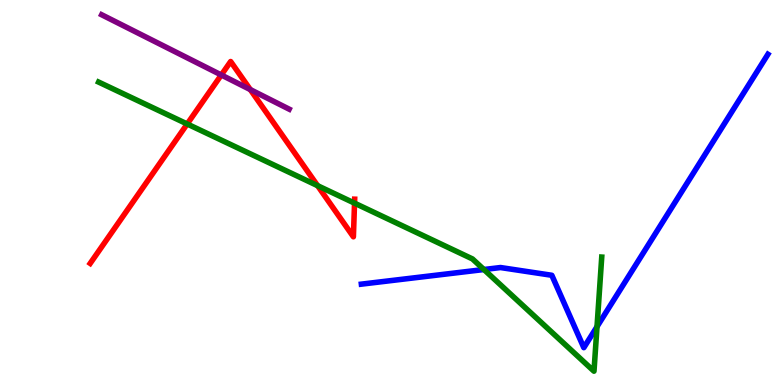[{'lines': ['blue', 'red'], 'intersections': []}, {'lines': ['green', 'red'], 'intersections': [{'x': 2.42, 'y': 6.78}, {'x': 4.1, 'y': 5.18}, {'x': 4.57, 'y': 4.72}]}, {'lines': ['purple', 'red'], 'intersections': [{'x': 2.86, 'y': 8.05}, {'x': 3.23, 'y': 7.67}]}, {'lines': ['blue', 'green'], 'intersections': [{'x': 6.24, 'y': 3.0}, {'x': 7.7, 'y': 1.52}]}, {'lines': ['blue', 'purple'], 'intersections': []}, {'lines': ['green', 'purple'], 'intersections': []}]